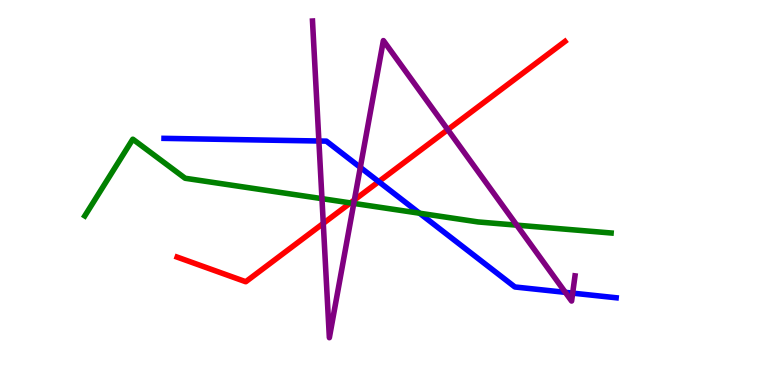[{'lines': ['blue', 'red'], 'intersections': [{'x': 4.89, 'y': 5.28}]}, {'lines': ['green', 'red'], 'intersections': [{'x': 4.52, 'y': 4.73}]}, {'lines': ['purple', 'red'], 'intersections': [{'x': 4.17, 'y': 4.2}, {'x': 4.57, 'y': 4.81}, {'x': 5.78, 'y': 6.63}]}, {'lines': ['blue', 'green'], 'intersections': [{'x': 5.41, 'y': 4.46}]}, {'lines': ['blue', 'purple'], 'intersections': [{'x': 4.11, 'y': 6.34}, {'x': 4.65, 'y': 5.65}, {'x': 7.29, 'y': 2.41}, {'x': 7.39, 'y': 2.39}]}, {'lines': ['green', 'purple'], 'intersections': [{'x': 4.15, 'y': 4.84}, {'x': 4.56, 'y': 4.72}, {'x': 6.67, 'y': 4.15}]}]